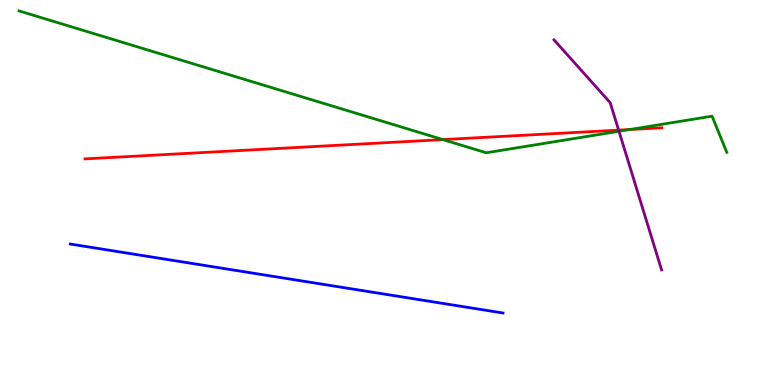[{'lines': ['blue', 'red'], 'intersections': []}, {'lines': ['green', 'red'], 'intersections': [{'x': 5.71, 'y': 6.37}, {'x': 8.12, 'y': 6.64}]}, {'lines': ['purple', 'red'], 'intersections': [{'x': 7.98, 'y': 6.62}]}, {'lines': ['blue', 'green'], 'intersections': []}, {'lines': ['blue', 'purple'], 'intersections': []}, {'lines': ['green', 'purple'], 'intersections': [{'x': 7.99, 'y': 6.59}]}]